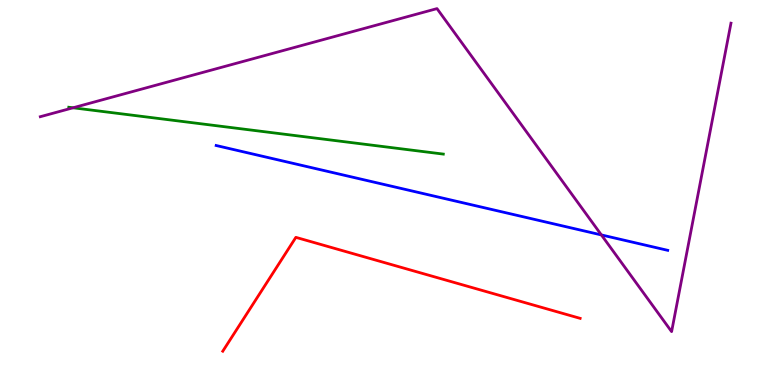[{'lines': ['blue', 'red'], 'intersections': []}, {'lines': ['green', 'red'], 'intersections': []}, {'lines': ['purple', 'red'], 'intersections': []}, {'lines': ['blue', 'green'], 'intersections': []}, {'lines': ['blue', 'purple'], 'intersections': [{'x': 7.76, 'y': 3.9}]}, {'lines': ['green', 'purple'], 'intersections': [{'x': 0.943, 'y': 7.2}]}]